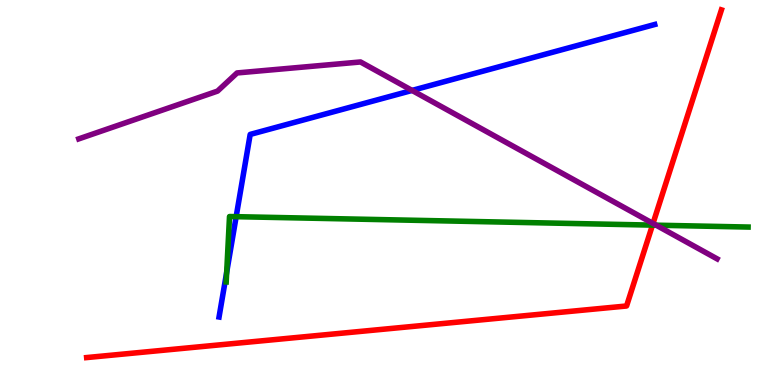[{'lines': ['blue', 'red'], 'intersections': []}, {'lines': ['green', 'red'], 'intersections': [{'x': 8.42, 'y': 4.15}]}, {'lines': ['purple', 'red'], 'intersections': [{'x': 8.43, 'y': 4.2}]}, {'lines': ['blue', 'green'], 'intersections': [{'x': 2.93, 'y': 2.93}, {'x': 3.05, 'y': 4.37}]}, {'lines': ['blue', 'purple'], 'intersections': [{'x': 5.32, 'y': 7.65}]}, {'lines': ['green', 'purple'], 'intersections': [{'x': 8.47, 'y': 4.15}]}]